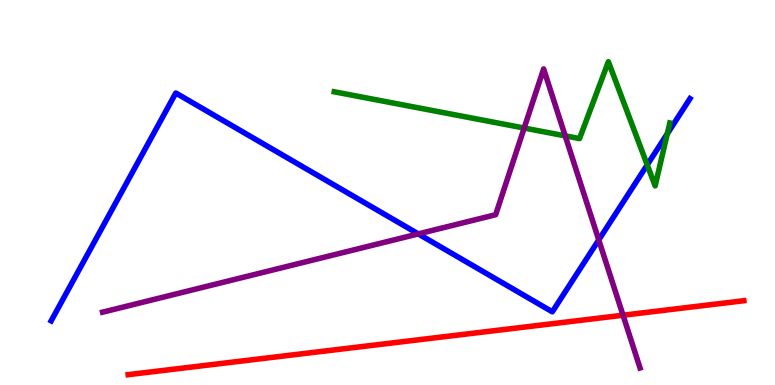[{'lines': ['blue', 'red'], 'intersections': []}, {'lines': ['green', 'red'], 'intersections': []}, {'lines': ['purple', 'red'], 'intersections': [{'x': 8.04, 'y': 1.81}]}, {'lines': ['blue', 'green'], 'intersections': [{'x': 8.35, 'y': 5.72}, {'x': 8.61, 'y': 6.52}]}, {'lines': ['blue', 'purple'], 'intersections': [{'x': 5.4, 'y': 3.92}, {'x': 7.73, 'y': 3.77}]}, {'lines': ['green', 'purple'], 'intersections': [{'x': 6.76, 'y': 6.67}, {'x': 7.29, 'y': 6.47}]}]